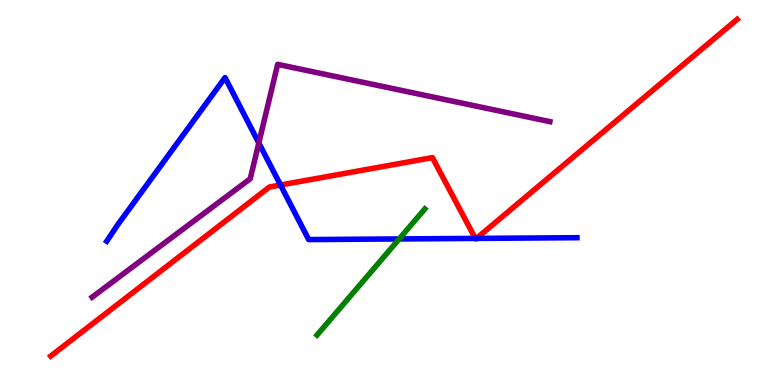[{'lines': ['blue', 'red'], 'intersections': [{'x': 3.62, 'y': 5.19}, {'x': 6.13, 'y': 3.81}, {'x': 6.15, 'y': 3.81}]}, {'lines': ['green', 'red'], 'intersections': []}, {'lines': ['purple', 'red'], 'intersections': []}, {'lines': ['blue', 'green'], 'intersections': [{'x': 5.15, 'y': 3.79}]}, {'lines': ['blue', 'purple'], 'intersections': [{'x': 3.34, 'y': 6.29}]}, {'lines': ['green', 'purple'], 'intersections': []}]